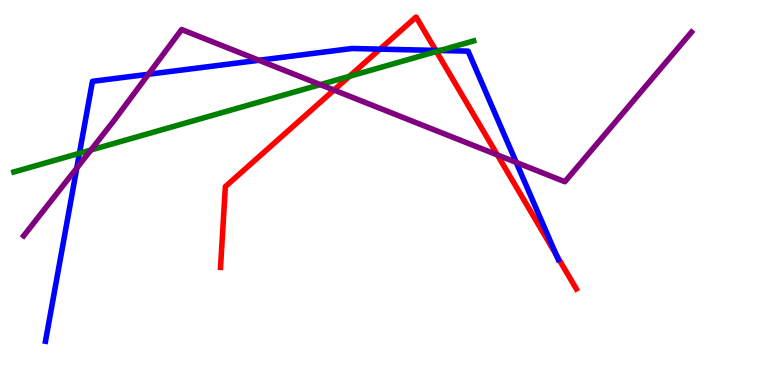[{'lines': ['blue', 'red'], 'intersections': [{'x': 4.9, 'y': 8.72}, {'x': 5.62, 'y': 8.69}, {'x': 7.18, 'y': 3.39}]}, {'lines': ['green', 'red'], 'intersections': [{'x': 4.51, 'y': 8.02}, {'x': 5.63, 'y': 8.66}]}, {'lines': ['purple', 'red'], 'intersections': [{'x': 4.31, 'y': 7.66}, {'x': 6.42, 'y': 5.98}]}, {'lines': ['blue', 'green'], 'intersections': [{'x': 1.03, 'y': 6.02}, {'x': 5.68, 'y': 8.69}]}, {'lines': ['blue', 'purple'], 'intersections': [{'x': 0.991, 'y': 5.63}, {'x': 1.91, 'y': 8.07}, {'x': 3.34, 'y': 8.43}, {'x': 6.66, 'y': 5.78}]}, {'lines': ['green', 'purple'], 'intersections': [{'x': 1.17, 'y': 6.1}, {'x': 4.13, 'y': 7.8}]}]